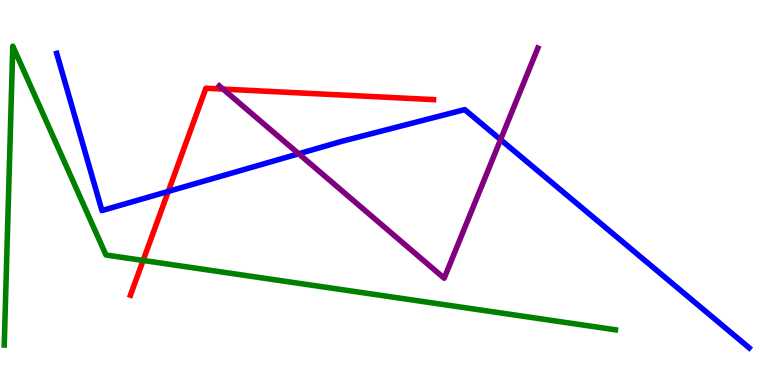[{'lines': ['blue', 'red'], 'intersections': [{'x': 2.17, 'y': 5.03}]}, {'lines': ['green', 'red'], 'intersections': [{'x': 1.85, 'y': 3.24}]}, {'lines': ['purple', 'red'], 'intersections': [{'x': 2.88, 'y': 7.69}]}, {'lines': ['blue', 'green'], 'intersections': []}, {'lines': ['blue', 'purple'], 'intersections': [{'x': 3.85, 'y': 6.01}, {'x': 6.46, 'y': 6.37}]}, {'lines': ['green', 'purple'], 'intersections': []}]